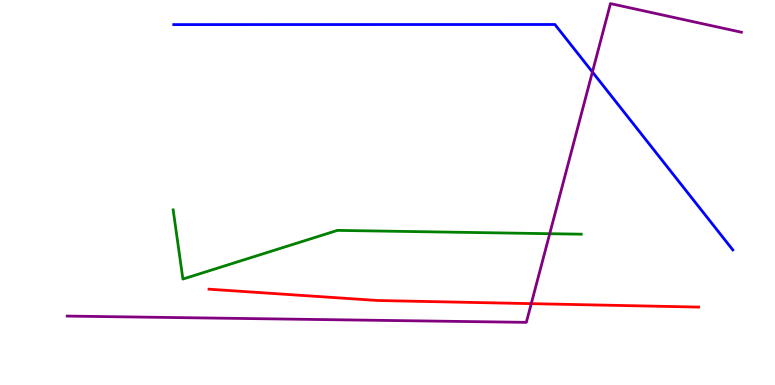[{'lines': ['blue', 'red'], 'intersections': []}, {'lines': ['green', 'red'], 'intersections': []}, {'lines': ['purple', 'red'], 'intersections': [{'x': 6.86, 'y': 2.11}]}, {'lines': ['blue', 'green'], 'intersections': []}, {'lines': ['blue', 'purple'], 'intersections': [{'x': 7.64, 'y': 8.13}]}, {'lines': ['green', 'purple'], 'intersections': [{'x': 7.09, 'y': 3.93}]}]